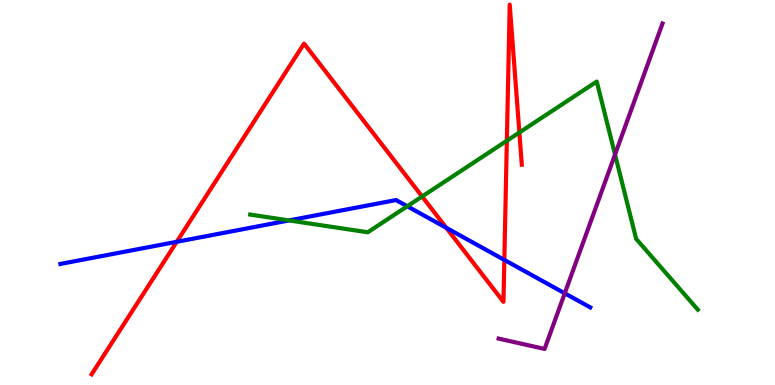[{'lines': ['blue', 'red'], 'intersections': [{'x': 2.28, 'y': 3.72}, {'x': 5.76, 'y': 4.08}, {'x': 6.51, 'y': 3.25}]}, {'lines': ['green', 'red'], 'intersections': [{'x': 5.45, 'y': 4.9}, {'x': 6.54, 'y': 6.34}, {'x': 6.7, 'y': 6.56}]}, {'lines': ['purple', 'red'], 'intersections': []}, {'lines': ['blue', 'green'], 'intersections': [{'x': 3.73, 'y': 4.27}, {'x': 5.26, 'y': 4.64}]}, {'lines': ['blue', 'purple'], 'intersections': [{'x': 7.29, 'y': 2.38}]}, {'lines': ['green', 'purple'], 'intersections': [{'x': 7.94, 'y': 5.99}]}]